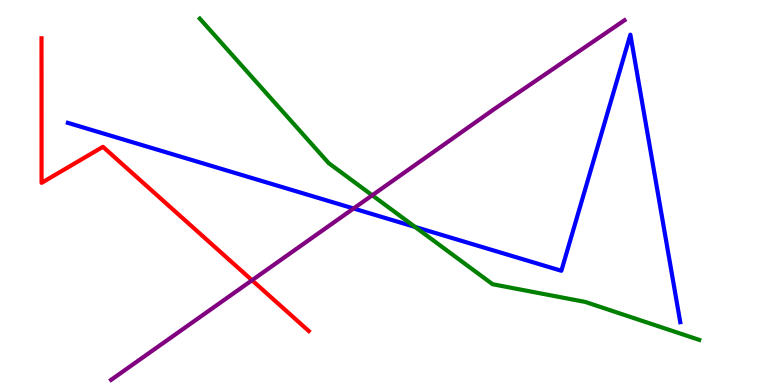[{'lines': ['blue', 'red'], 'intersections': []}, {'lines': ['green', 'red'], 'intersections': []}, {'lines': ['purple', 'red'], 'intersections': [{'x': 3.25, 'y': 2.72}]}, {'lines': ['blue', 'green'], 'intersections': [{'x': 5.36, 'y': 4.11}]}, {'lines': ['blue', 'purple'], 'intersections': [{'x': 4.56, 'y': 4.58}]}, {'lines': ['green', 'purple'], 'intersections': [{'x': 4.8, 'y': 4.93}]}]